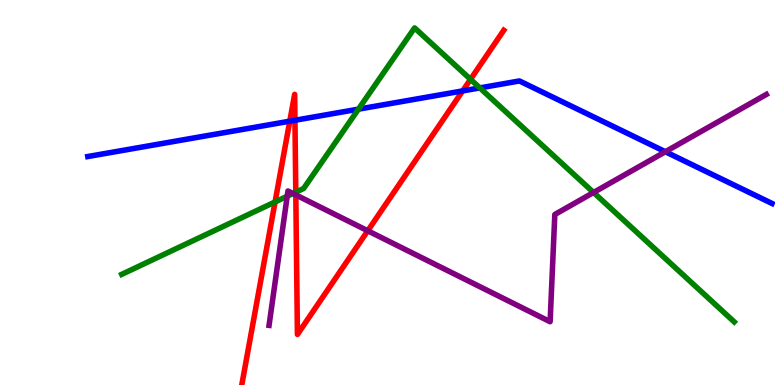[{'lines': ['blue', 'red'], 'intersections': [{'x': 3.74, 'y': 6.85}, {'x': 3.81, 'y': 6.88}, {'x': 5.97, 'y': 7.64}]}, {'lines': ['green', 'red'], 'intersections': [{'x': 3.55, 'y': 4.75}, {'x': 3.82, 'y': 5.01}, {'x': 6.07, 'y': 7.94}]}, {'lines': ['purple', 'red'], 'intersections': [{'x': 3.82, 'y': 4.94}, {'x': 4.75, 'y': 4.01}]}, {'lines': ['blue', 'green'], 'intersections': [{'x': 4.63, 'y': 7.16}, {'x': 6.19, 'y': 7.72}]}, {'lines': ['blue', 'purple'], 'intersections': [{'x': 8.59, 'y': 6.06}]}, {'lines': ['green', 'purple'], 'intersections': [{'x': 3.71, 'y': 4.9}, {'x': 3.78, 'y': 4.97}, {'x': 7.66, 'y': 5.0}]}]